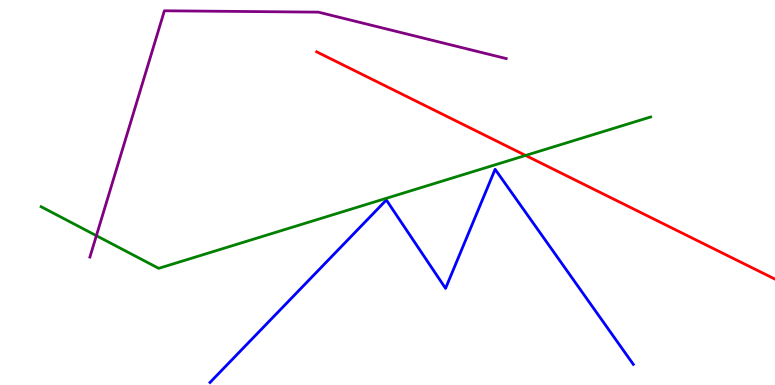[{'lines': ['blue', 'red'], 'intersections': []}, {'lines': ['green', 'red'], 'intersections': [{'x': 6.78, 'y': 5.96}]}, {'lines': ['purple', 'red'], 'intersections': []}, {'lines': ['blue', 'green'], 'intersections': []}, {'lines': ['blue', 'purple'], 'intersections': []}, {'lines': ['green', 'purple'], 'intersections': [{'x': 1.24, 'y': 3.88}]}]